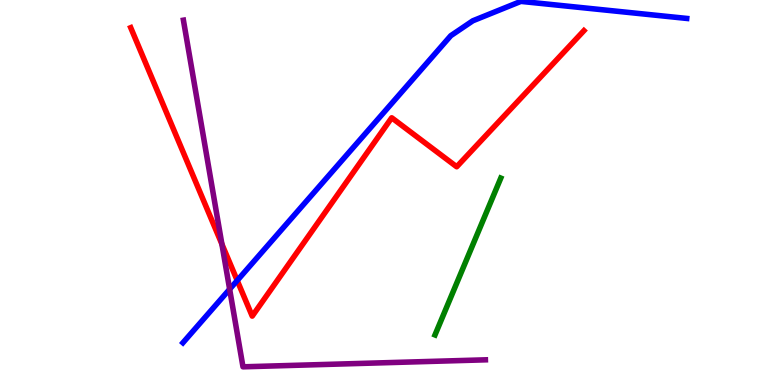[{'lines': ['blue', 'red'], 'intersections': [{'x': 3.06, 'y': 2.71}]}, {'lines': ['green', 'red'], 'intersections': []}, {'lines': ['purple', 'red'], 'intersections': [{'x': 2.86, 'y': 3.66}]}, {'lines': ['blue', 'green'], 'intersections': []}, {'lines': ['blue', 'purple'], 'intersections': [{'x': 2.96, 'y': 2.49}]}, {'lines': ['green', 'purple'], 'intersections': []}]